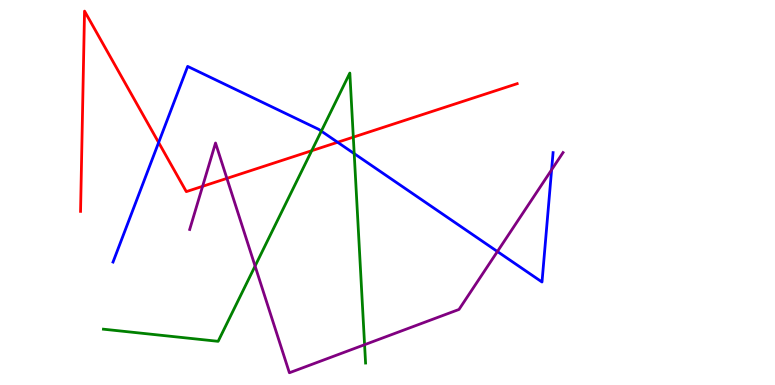[{'lines': ['blue', 'red'], 'intersections': [{'x': 2.05, 'y': 6.3}, {'x': 4.36, 'y': 6.3}]}, {'lines': ['green', 'red'], 'intersections': [{'x': 4.02, 'y': 6.09}, {'x': 4.56, 'y': 6.44}]}, {'lines': ['purple', 'red'], 'intersections': [{'x': 2.61, 'y': 5.16}, {'x': 2.93, 'y': 5.37}]}, {'lines': ['blue', 'green'], 'intersections': [{'x': 4.15, 'y': 6.59}, {'x': 4.57, 'y': 6.01}]}, {'lines': ['blue', 'purple'], 'intersections': [{'x': 6.42, 'y': 3.47}, {'x': 7.12, 'y': 5.59}]}, {'lines': ['green', 'purple'], 'intersections': [{'x': 3.29, 'y': 3.09}, {'x': 4.7, 'y': 1.05}]}]